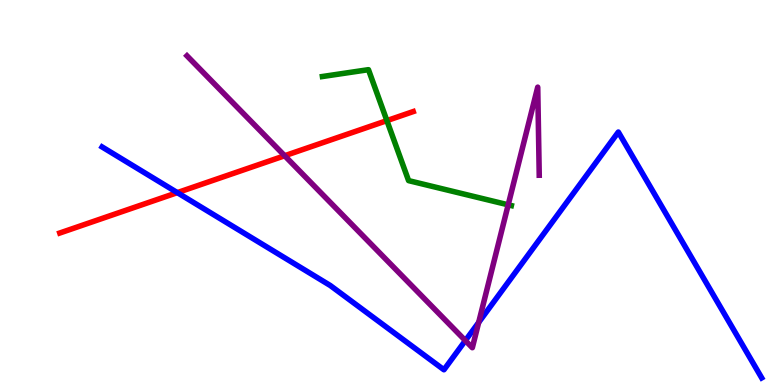[{'lines': ['blue', 'red'], 'intersections': [{'x': 2.29, 'y': 5.0}]}, {'lines': ['green', 'red'], 'intersections': [{'x': 4.99, 'y': 6.87}]}, {'lines': ['purple', 'red'], 'intersections': [{'x': 3.67, 'y': 5.95}]}, {'lines': ['blue', 'green'], 'intersections': []}, {'lines': ['blue', 'purple'], 'intersections': [{'x': 6.0, 'y': 1.15}, {'x': 6.18, 'y': 1.63}]}, {'lines': ['green', 'purple'], 'intersections': [{'x': 6.56, 'y': 4.68}]}]